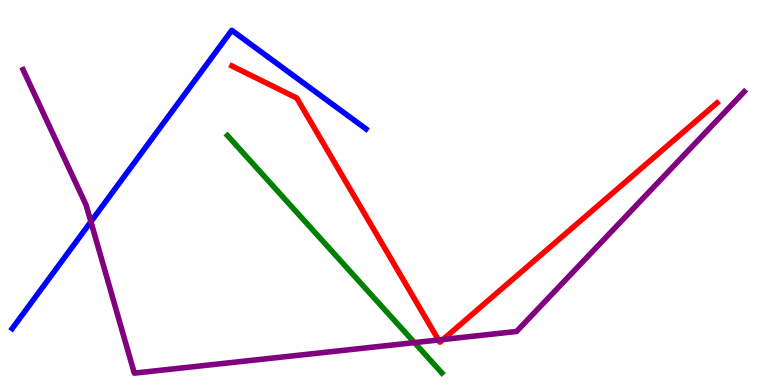[{'lines': ['blue', 'red'], 'intersections': []}, {'lines': ['green', 'red'], 'intersections': []}, {'lines': ['purple', 'red'], 'intersections': [{'x': 5.66, 'y': 1.17}, {'x': 5.72, 'y': 1.18}]}, {'lines': ['blue', 'green'], 'intersections': []}, {'lines': ['blue', 'purple'], 'intersections': [{'x': 1.17, 'y': 4.24}]}, {'lines': ['green', 'purple'], 'intersections': [{'x': 5.35, 'y': 1.1}]}]